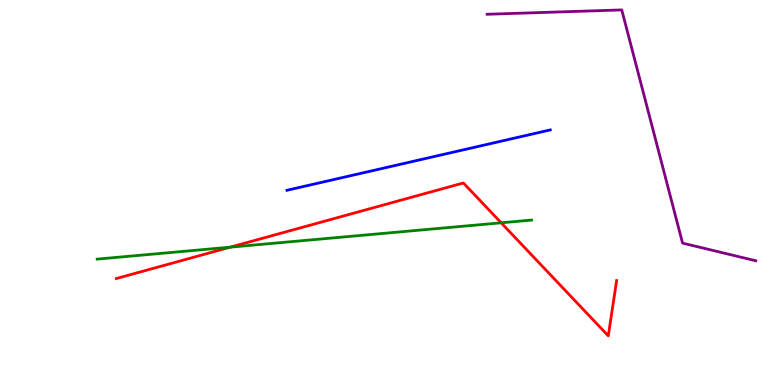[{'lines': ['blue', 'red'], 'intersections': []}, {'lines': ['green', 'red'], 'intersections': [{'x': 2.97, 'y': 3.58}, {'x': 6.47, 'y': 4.21}]}, {'lines': ['purple', 'red'], 'intersections': []}, {'lines': ['blue', 'green'], 'intersections': []}, {'lines': ['blue', 'purple'], 'intersections': []}, {'lines': ['green', 'purple'], 'intersections': []}]